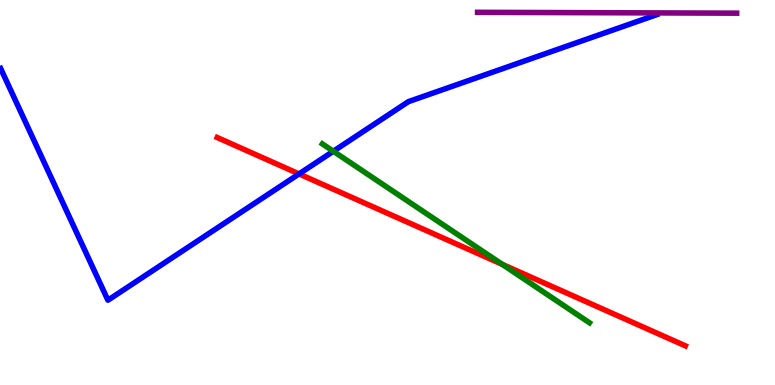[{'lines': ['blue', 'red'], 'intersections': [{'x': 3.86, 'y': 5.48}]}, {'lines': ['green', 'red'], 'intersections': [{'x': 6.48, 'y': 3.13}]}, {'lines': ['purple', 'red'], 'intersections': []}, {'lines': ['blue', 'green'], 'intersections': [{'x': 4.3, 'y': 6.07}]}, {'lines': ['blue', 'purple'], 'intersections': []}, {'lines': ['green', 'purple'], 'intersections': []}]